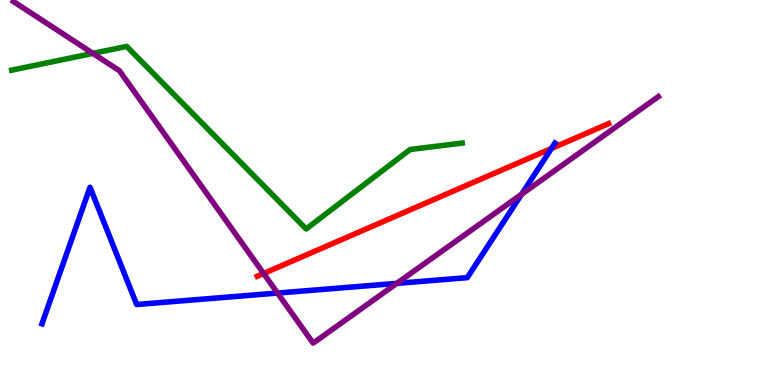[{'lines': ['blue', 'red'], 'intersections': [{'x': 7.12, 'y': 6.14}]}, {'lines': ['green', 'red'], 'intersections': []}, {'lines': ['purple', 'red'], 'intersections': [{'x': 3.4, 'y': 2.9}]}, {'lines': ['blue', 'green'], 'intersections': []}, {'lines': ['blue', 'purple'], 'intersections': [{'x': 3.58, 'y': 2.39}, {'x': 5.12, 'y': 2.64}, {'x': 6.73, 'y': 4.95}]}, {'lines': ['green', 'purple'], 'intersections': [{'x': 1.2, 'y': 8.61}]}]